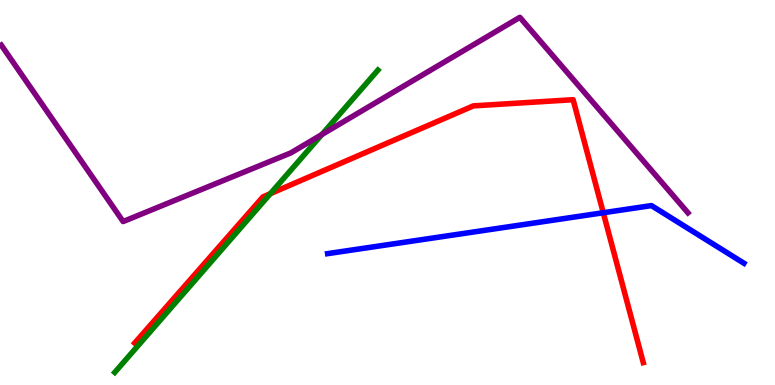[{'lines': ['blue', 'red'], 'intersections': [{'x': 7.78, 'y': 4.47}]}, {'lines': ['green', 'red'], 'intersections': [{'x': 3.49, 'y': 4.97}]}, {'lines': ['purple', 'red'], 'intersections': []}, {'lines': ['blue', 'green'], 'intersections': []}, {'lines': ['blue', 'purple'], 'intersections': []}, {'lines': ['green', 'purple'], 'intersections': [{'x': 4.15, 'y': 6.51}]}]